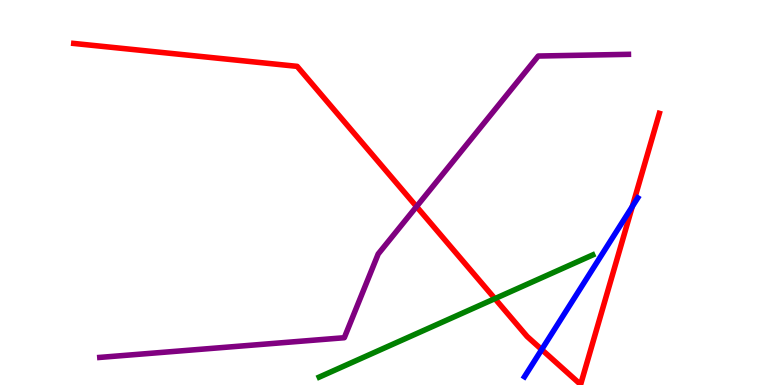[{'lines': ['blue', 'red'], 'intersections': [{'x': 6.99, 'y': 0.921}, {'x': 8.16, 'y': 4.64}]}, {'lines': ['green', 'red'], 'intersections': [{'x': 6.39, 'y': 2.24}]}, {'lines': ['purple', 'red'], 'intersections': [{'x': 5.37, 'y': 4.63}]}, {'lines': ['blue', 'green'], 'intersections': []}, {'lines': ['blue', 'purple'], 'intersections': []}, {'lines': ['green', 'purple'], 'intersections': []}]